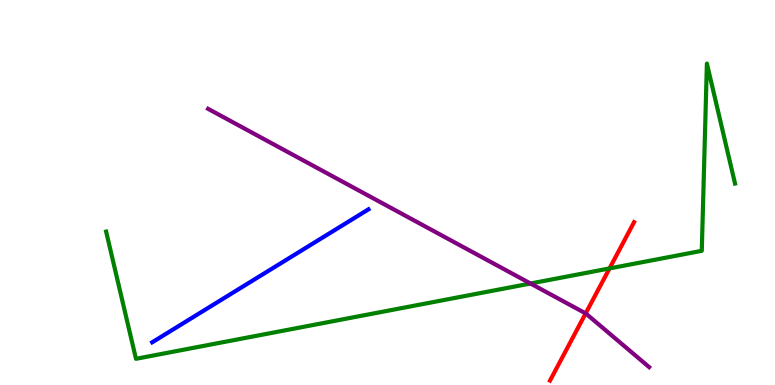[{'lines': ['blue', 'red'], 'intersections': []}, {'lines': ['green', 'red'], 'intersections': [{'x': 7.86, 'y': 3.03}]}, {'lines': ['purple', 'red'], 'intersections': [{'x': 7.56, 'y': 1.86}]}, {'lines': ['blue', 'green'], 'intersections': []}, {'lines': ['blue', 'purple'], 'intersections': []}, {'lines': ['green', 'purple'], 'intersections': [{'x': 6.85, 'y': 2.64}]}]